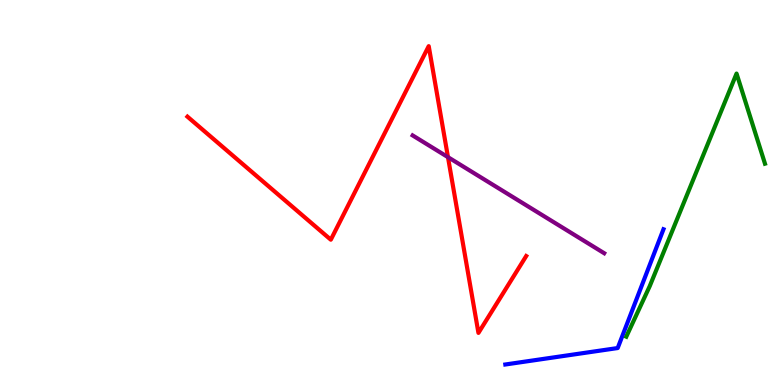[{'lines': ['blue', 'red'], 'intersections': []}, {'lines': ['green', 'red'], 'intersections': []}, {'lines': ['purple', 'red'], 'intersections': [{'x': 5.78, 'y': 5.92}]}, {'lines': ['blue', 'green'], 'intersections': []}, {'lines': ['blue', 'purple'], 'intersections': []}, {'lines': ['green', 'purple'], 'intersections': []}]